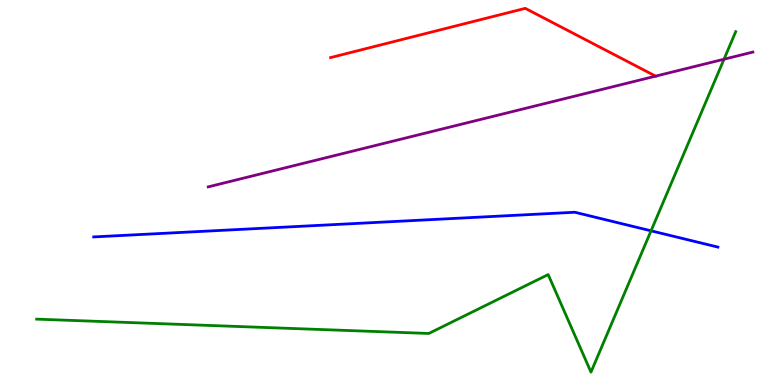[{'lines': ['blue', 'red'], 'intersections': []}, {'lines': ['green', 'red'], 'intersections': []}, {'lines': ['purple', 'red'], 'intersections': [{'x': 8.46, 'y': 8.02}]}, {'lines': ['blue', 'green'], 'intersections': [{'x': 8.4, 'y': 4.0}]}, {'lines': ['blue', 'purple'], 'intersections': []}, {'lines': ['green', 'purple'], 'intersections': [{'x': 9.34, 'y': 8.46}]}]